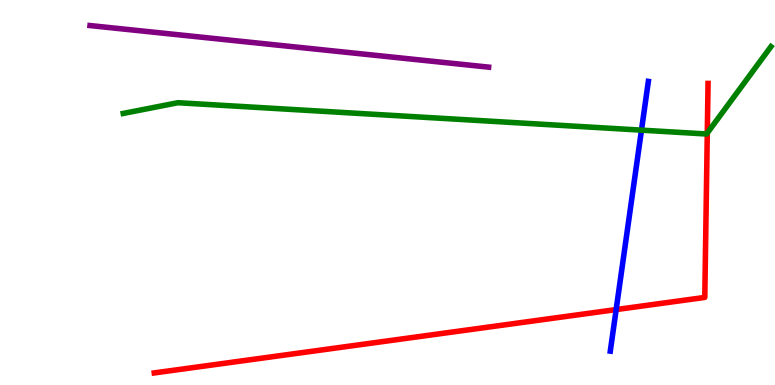[{'lines': ['blue', 'red'], 'intersections': [{'x': 7.95, 'y': 1.96}]}, {'lines': ['green', 'red'], 'intersections': [{'x': 9.13, 'y': 6.54}]}, {'lines': ['purple', 'red'], 'intersections': []}, {'lines': ['blue', 'green'], 'intersections': [{'x': 8.28, 'y': 6.62}]}, {'lines': ['blue', 'purple'], 'intersections': []}, {'lines': ['green', 'purple'], 'intersections': []}]